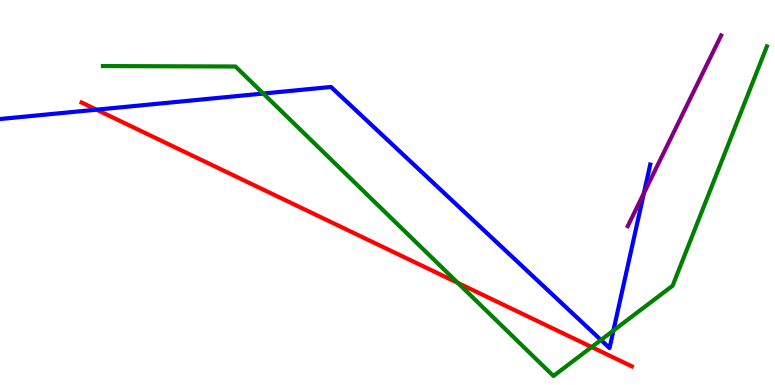[{'lines': ['blue', 'red'], 'intersections': [{'x': 1.25, 'y': 7.15}]}, {'lines': ['green', 'red'], 'intersections': [{'x': 5.91, 'y': 2.65}, {'x': 7.63, 'y': 0.986}]}, {'lines': ['purple', 'red'], 'intersections': []}, {'lines': ['blue', 'green'], 'intersections': [{'x': 3.4, 'y': 7.57}, {'x': 7.75, 'y': 1.17}, {'x': 7.92, 'y': 1.41}]}, {'lines': ['blue', 'purple'], 'intersections': [{'x': 8.31, 'y': 4.98}]}, {'lines': ['green', 'purple'], 'intersections': []}]